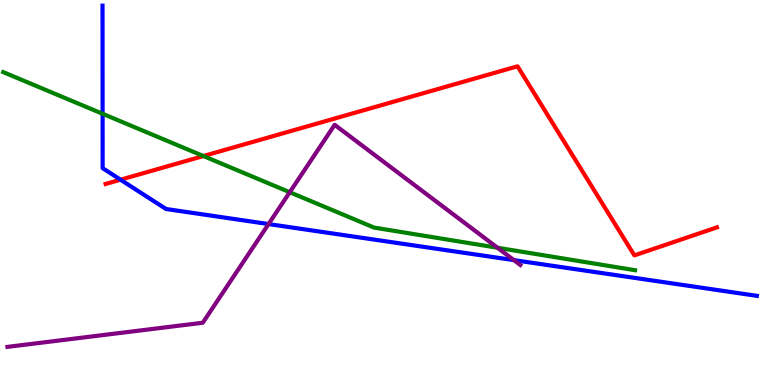[{'lines': ['blue', 'red'], 'intersections': [{'x': 1.56, 'y': 5.33}]}, {'lines': ['green', 'red'], 'intersections': [{'x': 2.62, 'y': 5.95}]}, {'lines': ['purple', 'red'], 'intersections': []}, {'lines': ['blue', 'green'], 'intersections': [{'x': 1.32, 'y': 7.04}]}, {'lines': ['blue', 'purple'], 'intersections': [{'x': 3.47, 'y': 4.18}, {'x': 6.63, 'y': 3.24}]}, {'lines': ['green', 'purple'], 'intersections': [{'x': 3.74, 'y': 5.01}, {'x': 6.42, 'y': 3.56}]}]